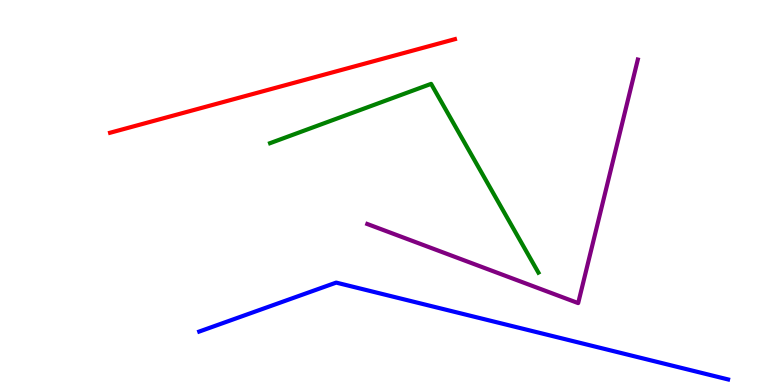[{'lines': ['blue', 'red'], 'intersections': []}, {'lines': ['green', 'red'], 'intersections': []}, {'lines': ['purple', 'red'], 'intersections': []}, {'lines': ['blue', 'green'], 'intersections': []}, {'lines': ['blue', 'purple'], 'intersections': []}, {'lines': ['green', 'purple'], 'intersections': []}]